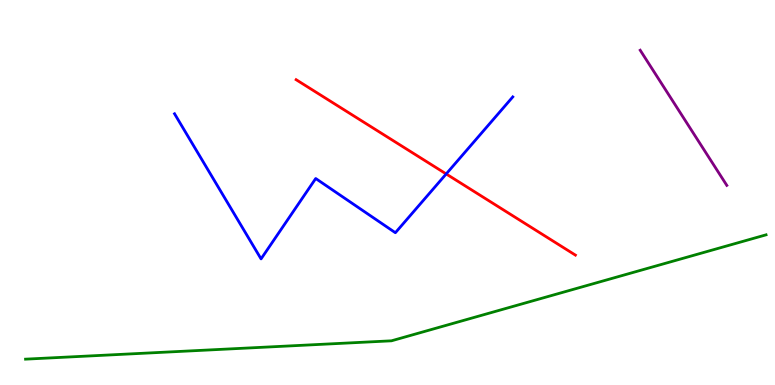[{'lines': ['blue', 'red'], 'intersections': [{'x': 5.76, 'y': 5.48}]}, {'lines': ['green', 'red'], 'intersections': []}, {'lines': ['purple', 'red'], 'intersections': []}, {'lines': ['blue', 'green'], 'intersections': []}, {'lines': ['blue', 'purple'], 'intersections': []}, {'lines': ['green', 'purple'], 'intersections': []}]